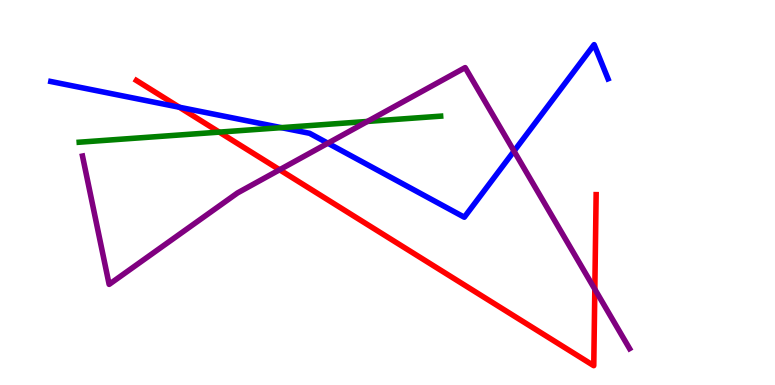[{'lines': ['blue', 'red'], 'intersections': [{'x': 2.31, 'y': 7.21}]}, {'lines': ['green', 'red'], 'intersections': [{'x': 2.83, 'y': 6.57}]}, {'lines': ['purple', 'red'], 'intersections': [{'x': 3.61, 'y': 5.59}, {'x': 7.68, 'y': 2.49}]}, {'lines': ['blue', 'green'], 'intersections': [{'x': 3.63, 'y': 6.68}]}, {'lines': ['blue', 'purple'], 'intersections': [{'x': 4.23, 'y': 6.28}, {'x': 6.63, 'y': 6.07}]}, {'lines': ['green', 'purple'], 'intersections': [{'x': 4.74, 'y': 6.85}]}]